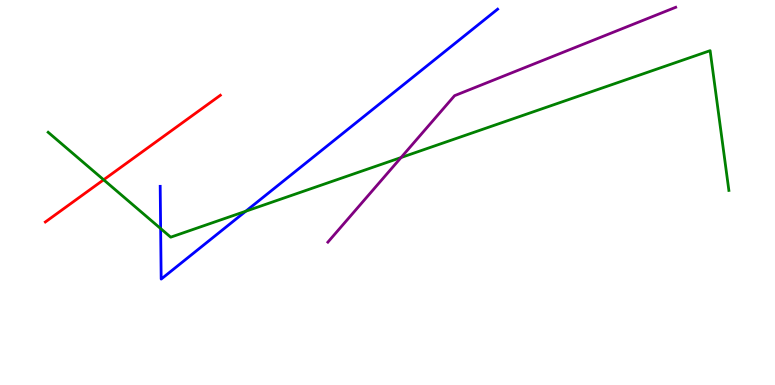[{'lines': ['blue', 'red'], 'intersections': []}, {'lines': ['green', 'red'], 'intersections': [{'x': 1.34, 'y': 5.33}]}, {'lines': ['purple', 'red'], 'intersections': []}, {'lines': ['blue', 'green'], 'intersections': [{'x': 2.07, 'y': 4.06}, {'x': 3.17, 'y': 4.51}]}, {'lines': ['blue', 'purple'], 'intersections': []}, {'lines': ['green', 'purple'], 'intersections': [{'x': 5.18, 'y': 5.91}]}]